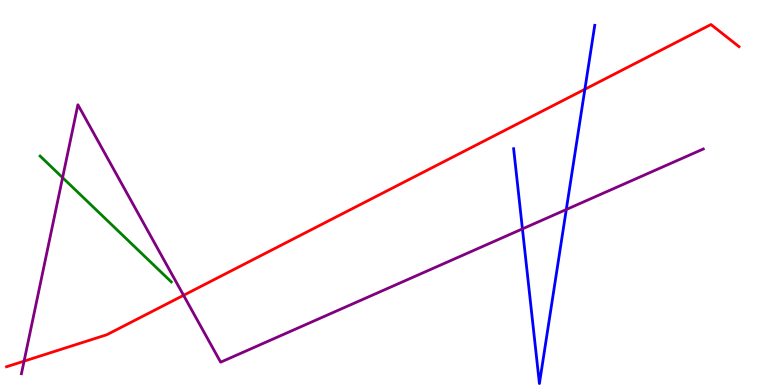[{'lines': ['blue', 'red'], 'intersections': [{'x': 7.55, 'y': 7.68}]}, {'lines': ['green', 'red'], 'intersections': []}, {'lines': ['purple', 'red'], 'intersections': [{'x': 0.311, 'y': 0.619}, {'x': 2.37, 'y': 2.33}]}, {'lines': ['blue', 'green'], 'intersections': []}, {'lines': ['blue', 'purple'], 'intersections': [{'x': 6.74, 'y': 4.05}, {'x': 7.31, 'y': 4.56}]}, {'lines': ['green', 'purple'], 'intersections': [{'x': 0.808, 'y': 5.39}]}]